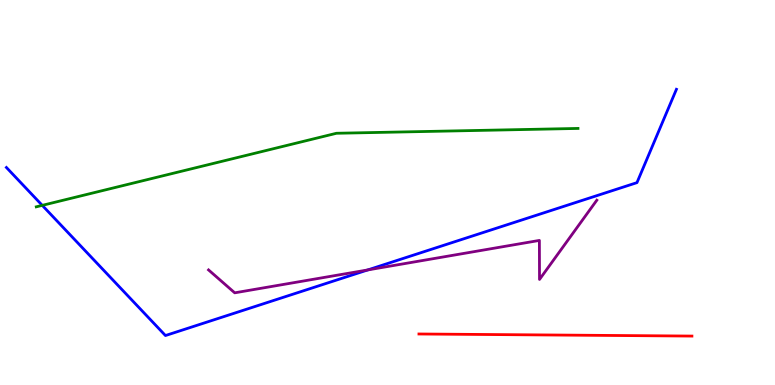[{'lines': ['blue', 'red'], 'intersections': []}, {'lines': ['green', 'red'], 'intersections': []}, {'lines': ['purple', 'red'], 'intersections': []}, {'lines': ['blue', 'green'], 'intersections': [{'x': 0.545, 'y': 4.67}]}, {'lines': ['blue', 'purple'], 'intersections': [{'x': 4.75, 'y': 2.99}]}, {'lines': ['green', 'purple'], 'intersections': []}]